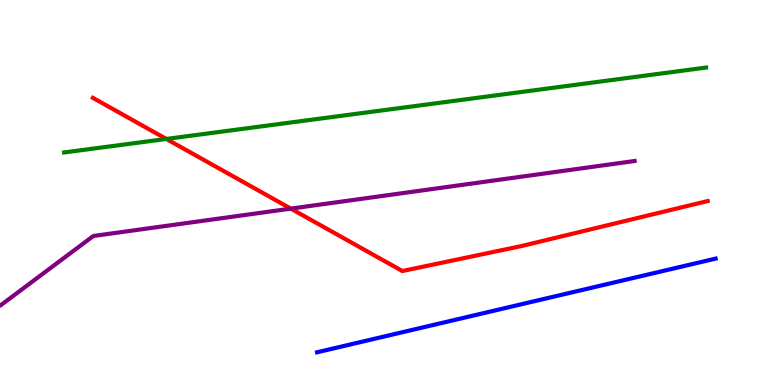[{'lines': ['blue', 'red'], 'intersections': []}, {'lines': ['green', 'red'], 'intersections': [{'x': 2.15, 'y': 6.39}]}, {'lines': ['purple', 'red'], 'intersections': [{'x': 3.75, 'y': 4.58}]}, {'lines': ['blue', 'green'], 'intersections': []}, {'lines': ['blue', 'purple'], 'intersections': []}, {'lines': ['green', 'purple'], 'intersections': []}]